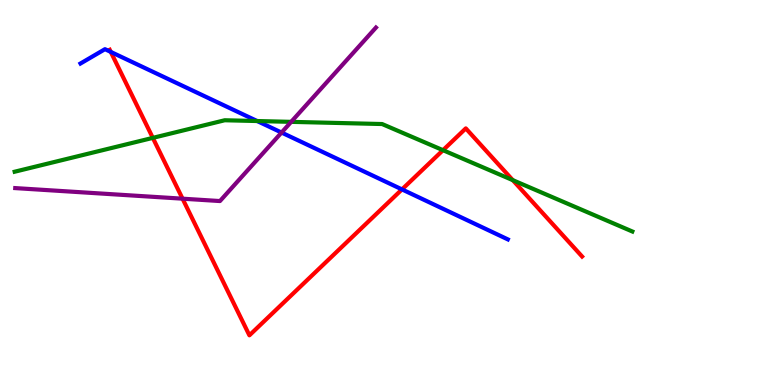[{'lines': ['blue', 'red'], 'intersections': [{'x': 1.43, 'y': 8.65}, {'x': 5.19, 'y': 5.08}]}, {'lines': ['green', 'red'], 'intersections': [{'x': 1.97, 'y': 6.42}, {'x': 5.72, 'y': 6.1}, {'x': 6.62, 'y': 5.32}]}, {'lines': ['purple', 'red'], 'intersections': [{'x': 2.36, 'y': 4.84}]}, {'lines': ['blue', 'green'], 'intersections': [{'x': 3.32, 'y': 6.86}]}, {'lines': ['blue', 'purple'], 'intersections': [{'x': 3.63, 'y': 6.56}]}, {'lines': ['green', 'purple'], 'intersections': [{'x': 3.76, 'y': 6.83}]}]